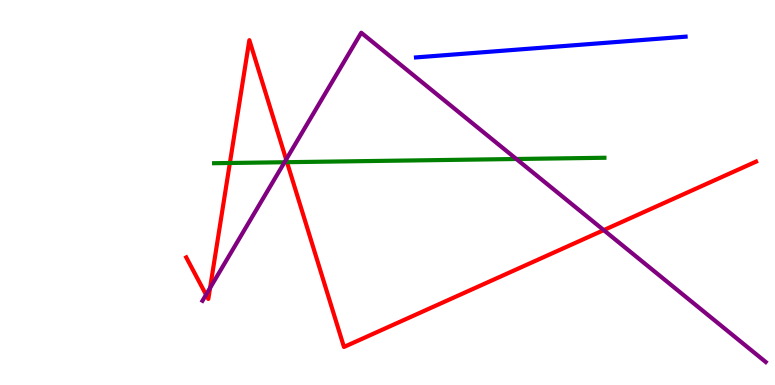[{'lines': ['blue', 'red'], 'intersections': []}, {'lines': ['green', 'red'], 'intersections': [{'x': 2.97, 'y': 5.77}, {'x': 3.7, 'y': 5.79}]}, {'lines': ['purple', 'red'], 'intersections': [{'x': 2.66, 'y': 2.35}, {'x': 2.71, 'y': 2.52}, {'x': 3.69, 'y': 5.86}, {'x': 7.79, 'y': 4.02}]}, {'lines': ['blue', 'green'], 'intersections': []}, {'lines': ['blue', 'purple'], 'intersections': []}, {'lines': ['green', 'purple'], 'intersections': [{'x': 3.67, 'y': 5.79}, {'x': 6.66, 'y': 5.87}]}]